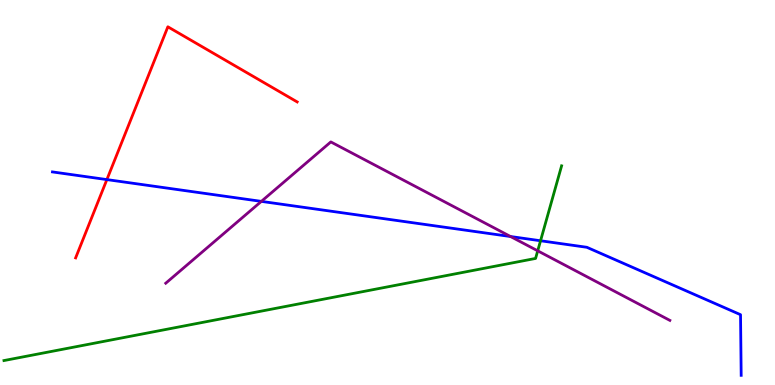[{'lines': ['blue', 'red'], 'intersections': [{'x': 1.38, 'y': 5.34}]}, {'lines': ['green', 'red'], 'intersections': []}, {'lines': ['purple', 'red'], 'intersections': []}, {'lines': ['blue', 'green'], 'intersections': [{'x': 6.97, 'y': 3.75}]}, {'lines': ['blue', 'purple'], 'intersections': [{'x': 3.37, 'y': 4.77}, {'x': 6.59, 'y': 3.86}]}, {'lines': ['green', 'purple'], 'intersections': [{'x': 6.94, 'y': 3.49}]}]